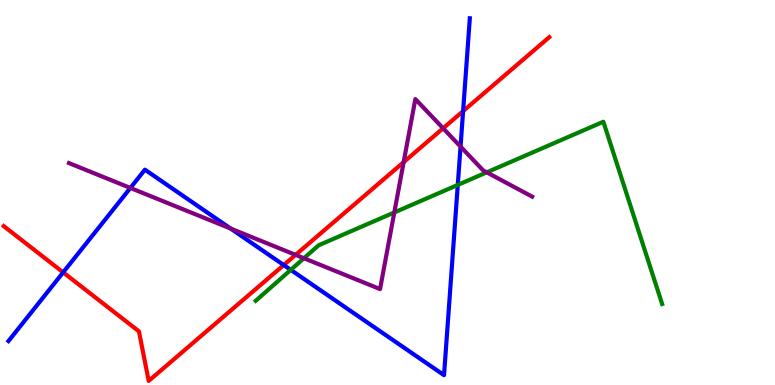[{'lines': ['blue', 'red'], 'intersections': [{'x': 0.815, 'y': 2.93}, {'x': 3.66, 'y': 3.12}, {'x': 5.98, 'y': 7.11}]}, {'lines': ['green', 'red'], 'intersections': []}, {'lines': ['purple', 'red'], 'intersections': [{'x': 3.81, 'y': 3.38}, {'x': 5.21, 'y': 5.79}, {'x': 5.72, 'y': 6.67}]}, {'lines': ['blue', 'green'], 'intersections': [{'x': 3.75, 'y': 2.99}, {'x': 5.91, 'y': 5.2}]}, {'lines': ['blue', 'purple'], 'intersections': [{'x': 1.68, 'y': 5.12}, {'x': 2.98, 'y': 4.06}, {'x': 5.94, 'y': 6.19}]}, {'lines': ['green', 'purple'], 'intersections': [{'x': 3.92, 'y': 3.29}, {'x': 5.09, 'y': 4.48}, {'x': 6.28, 'y': 5.52}]}]